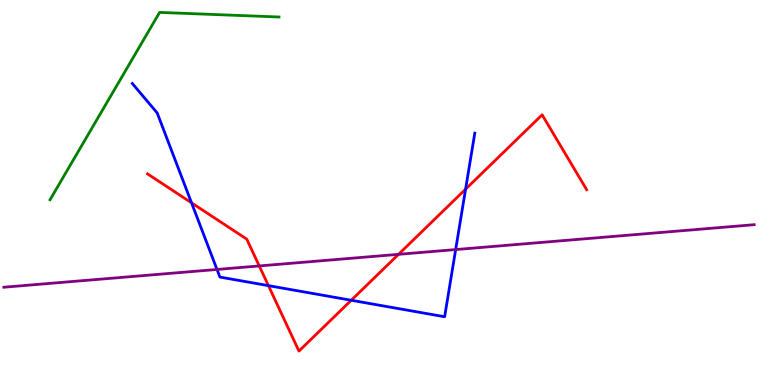[{'lines': ['blue', 'red'], 'intersections': [{'x': 2.47, 'y': 4.73}, {'x': 3.46, 'y': 2.58}, {'x': 4.53, 'y': 2.2}, {'x': 6.01, 'y': 5.09}]}, {'lines': ['green', 'red'], 'intersections': []}, {'lines': ['purple', 'red'], 'intersections': [{'x': 3.35, 'y': 3.09}, {'x': 5.14, 'y': 3.39}]}, {'lines': ['blue', 'green'], 'intersections': []}, {'lines': ['blue', 'purple'], 'intersections': [{'x': 2.8, 'y': 3.0}, {'x': 5.88, 'y': 3.52}]}, {'lines': ['green', 'purple'], 'intersections': []}]